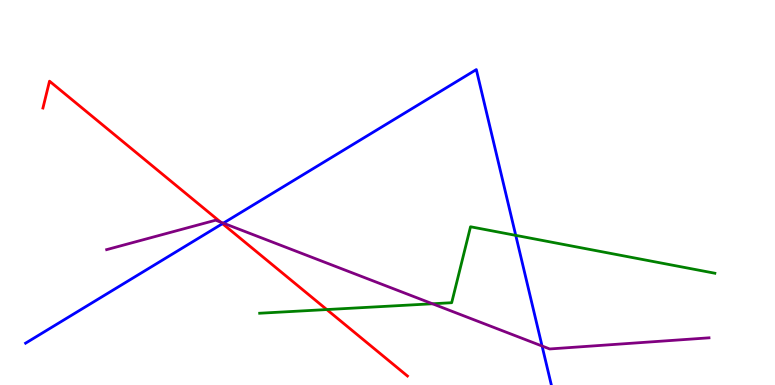[{'lines': ['blue', 'red'], 'intersections': [{'x': 2.87, 'y': 4.19}]}, {'lines': ['green', 'red'], 'intersections': [{'x': 4.22, 'y': 1.96}]}, {'lines': ['purple', 'red'], 'intersections': [{'x': 2.85, 'y': 4.23}]}, {'lines': ['blue', 'green'], 'intersections': [{'x': 6.65, 'y': 3.89}]}, {'lines': ['blue', 'purple'], 'intersections': [{'x': 2.88, 'y': 4.2}, {'x': 6.99, 'y': 1.01}]}, {'lines': ['green', 'purple'], 'intersections': [{'x': 5.58, 'y': 2.11}]}]